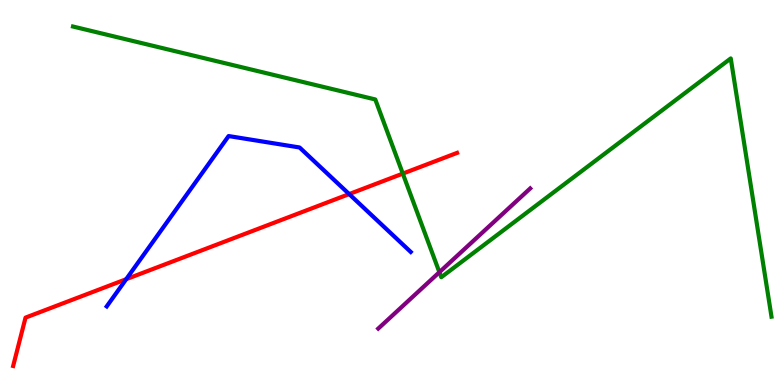[{'lines': ['blue', 'red'], 'intersections': [{'x': 1.63, 'y': 2.75}, {'x': 4.51, 'y': 4.96}]}, {'lines': ['green', 'red'], 'intersections': [{'x': 5.2, 'y': 5.49}]}, {'lines': ['purple', 'red'], 'intersections': []}, {'lines': ['blue', 'green'], 'intersections': []}, {'lines': ['blue', 'purple'], 'intersections': []}, {'lines': ['green', 'purple'], 'intersections': [{'x': 5.67, 'y': 2.93}]}]